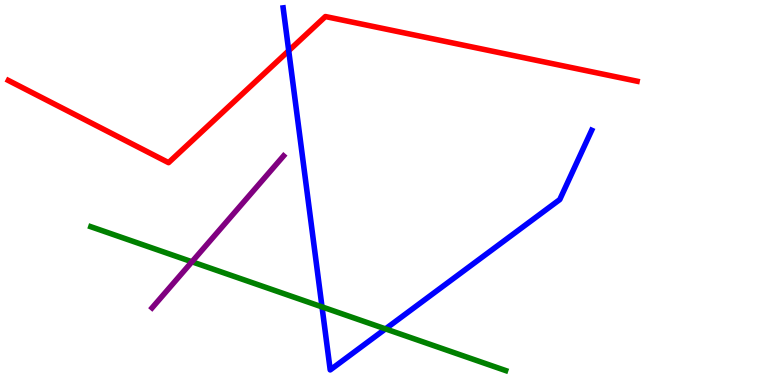[{'lines': ['blue', 'red'], 'intersections': [{'x': 3.73, 'y': 8.68}]}, {'lines': ['green', 'red'], 'intersections': []}, {'lines': ['purple', 'red'], 'intersections': []}, {'lines': ['blue', 'green'], 'intersections': [{'x': 4.15, 'y': 2.03}, {'x': 4.97, 'y': 1.46}]}, {'lines': ['blue', 'purple'], 'intersections': []}, {'lines': ['green', 'purple'], 'intersections': [{'x': 2.48, 'y': 3.2}]}]